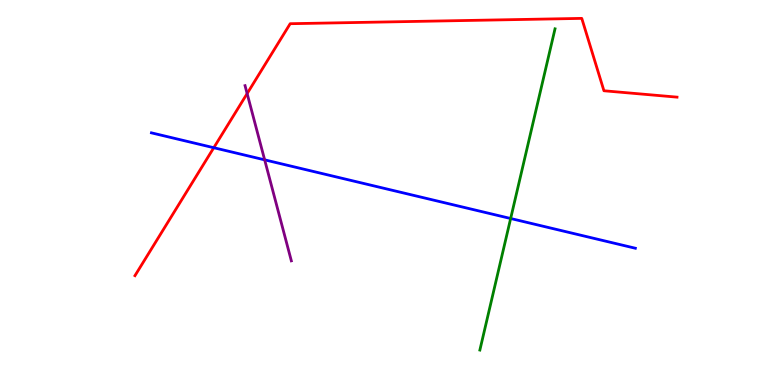[{'lines': ['blue', 'red'], 'intersections': [{'x': 2.76, 'y': 6.16}]}, {'lines': ['green', 'red'], 'intersections': []}, {'lines': ['purple', 'red'], 'intersections': [{'x': 3.19, 'y': 7.57}]}, {'lines': ['blue', 'green'], 'intersections': [{'x': 6.59, 'y': 4.32}]}, {'lines': ['blue', 'purple'], 'intersections': [{'x': 3.41, 'y': 5.85}]}, {'lines': ['green', 'purple'], 'intersections': []}]